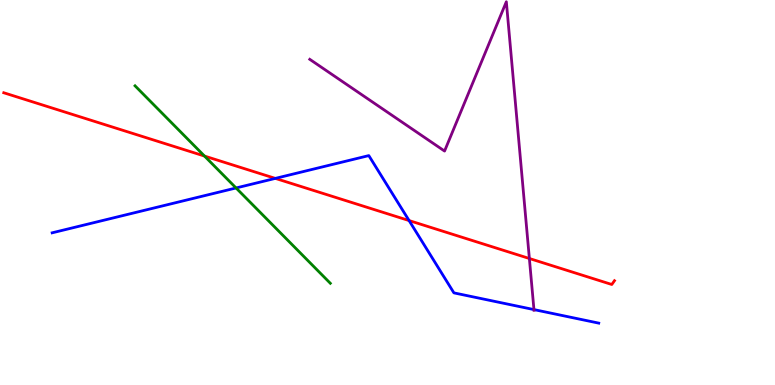[{'lines': ['blue', 'red'], 'intersections': [{'x': 3.55, 'y': 5.37}, {'x': 5.28, 'y': 4.27}]}, {'lines': ['green', 'red'], 'intersections': [{'x': 2.64, 'y': 5.95}]}, {'lines': ['purple', 'red'], 'intersections': [{'x': 6.83, 'y': 3.29}]}, {'lines': ['blue', 'green'], 'intersections': [{'x': 3.05, 'y': 5.12}]}, {'lines': ['blue', 'purple'], 'intersections': [{'x': 6.89, 'y': 1.96}]}, {'lines': ['green', 'purple'], 'intersections': []}]